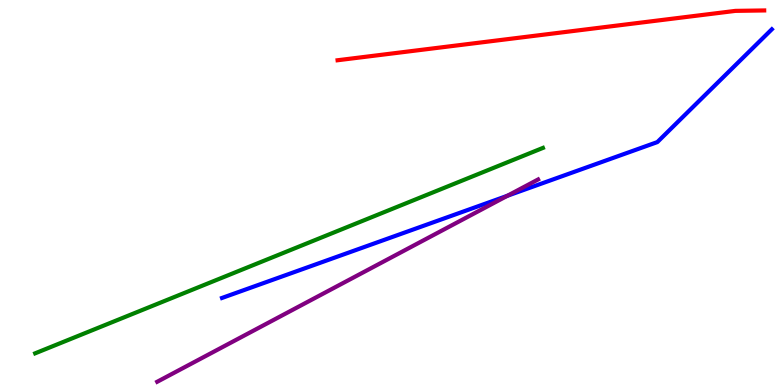[{'lines': ['blue', 'red'], 'intersections': []}, {'lines': ['green', 'red'], 'intersections': []}, {'lines': ['purple', 'red'], 'intersections': []}, {'lines': ['blue', 'green'], 'intersections': []}, {'lines': ['blue', 'purple'], 'intersections': [{'x': 6.55, 'y': 4.92}]}, {'lines': ['green', 'purple'], 'intersections': []}]